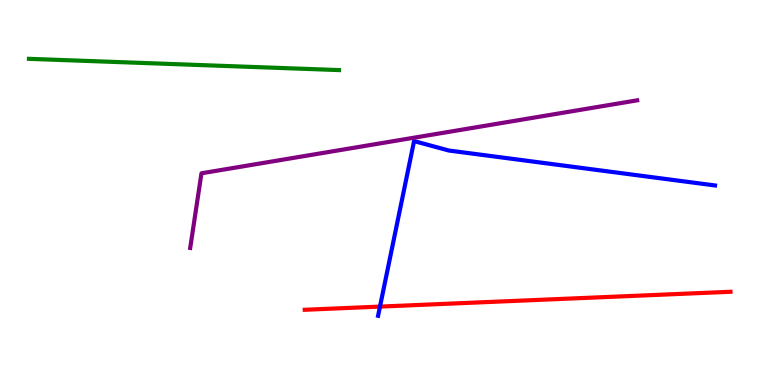[{'lines': ['blue', 'red'], 'intersections': [{'x': 4.9, 'y': 2.04}]}, {'lines': ['green', 'red'], 'intersections': []}, {'lines': ['purple', 'red'], 'intersections': []}, {'lines': ['blue', 'green'], 'intersections': []}, {'lines': ['blue', 'purple'], 'intersections': []}, {'lines': ['green', 'purple'], 'intersections': []}]